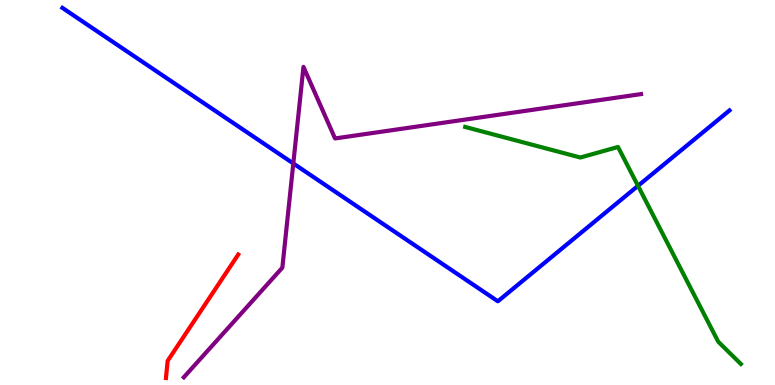[{'lines': ['blue', 'red'], 'intersections': []}, {'lines': ['green', 'red'], 'intersections': []}, {'lines': ['purple', 'red'], 'intersections': []}, {'lines': ['blue', 'green'], 'intersections': [{'x': 8.23, 'y': 5.17}]}, {'lines': ['blue', 'purple'], 'intersections': [{'x': 3.78, 'y': 5.75}]}, {'lines': ['green', 'purple'], 'intersections': []}]